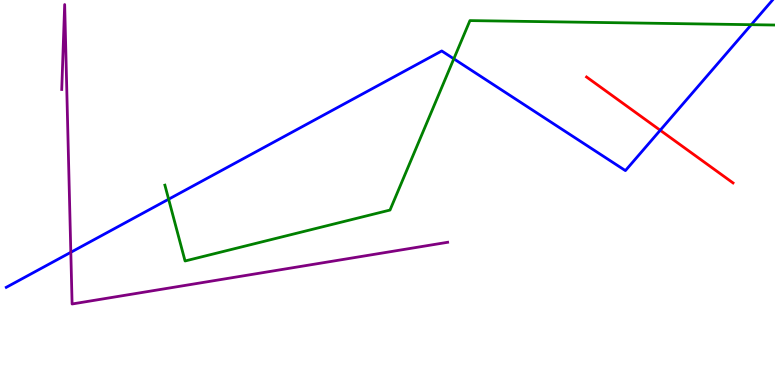[{'lines': ['blue', 'red'], 'intersections': [{'x': 8.52, 'y': 6.62}]}, {'lines': ['green', 'red'], 'intersections': []}, {'lines': ['purple', 'red'], 'intersections': []}, {'lines': ['blue', 'green'], 'intersections': [{'x': 2.18, 'y': 4.83}, {'x': 5.86, 'y': 8.47}, {'x': 9.69, 'y': 9.36}]}, {'lines': ['blue', 'purple'], 'intersections': [{'x': 0.914, 'y': 3.45}]}, {'lines': ['green', 'purple'], 'intersections': []}]